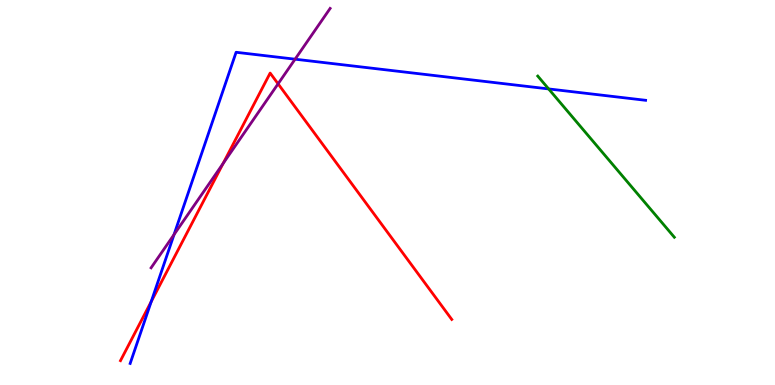[{'lines': ['blue', 'red'], 'intersections': [{'x': 1.95, 'y': 2.17}]}, {'lines': ['green', 'red'], 'intersections': []}, {'lines': ['purple', 'red'], 'intersections': [{'x': 2.88, 'y': 5.75}, {'x': 3.59, 'y': 7.82}]}, {'lines': ['blue', 'green'], 'intersections': [{'x': 7.08, 'y': 7.69}]}, {'lines': ['blue', 'purple'], 'intersections': [{'x': 2.25, 'y': 3.91}, {'x': 3.81, 'y': 8.46}]}, {'lines': ['green', 'purple'], 'intersections': []}]